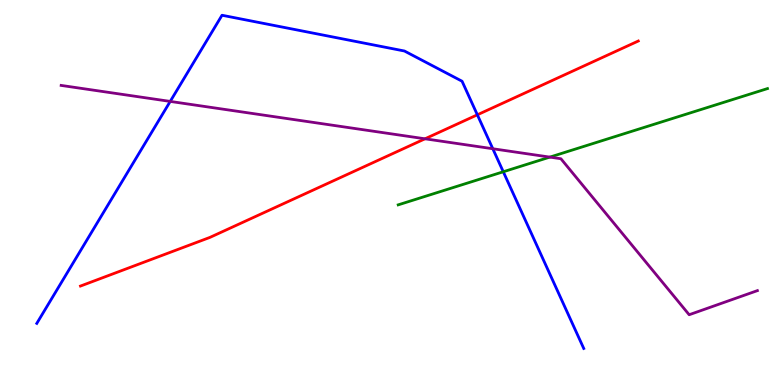[{'lines': ['blue', 'red'], 'intersections': [{'x': 6.16, 'y': 7.02}]}, {'lines': ['green', 'red'], 'intersections': []}, {'lines': ['purple', 'red'], 'intersections': [{'x': 5.48, 'y': 6.39}]}, {'lines': ['blue', 'green'], 'intersections': [{'x': 6.49, 'y': 5.54}]}, {'lines': ['blue', 'purple'], 'intersections': [{'x': 2.2, 'y': 7.37}, {'x': 6.36, 'y': 6.14}]}, {'lines': ['green', 'purple'], 'intersections': [{'x': 7.09, 'y': 5.92}]}]